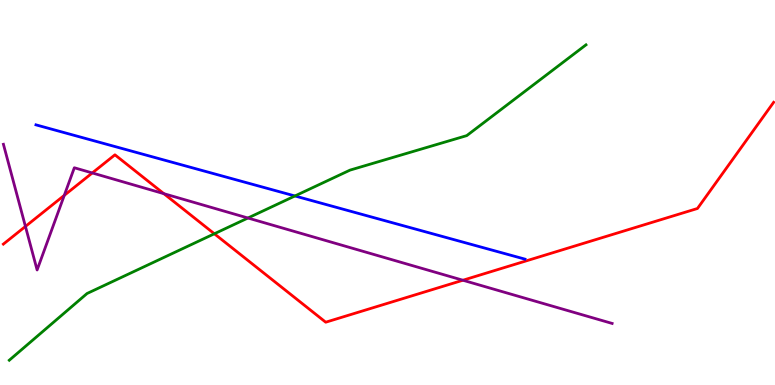[{'lines': ['blue', 'red'], 'intersections': []}, {'lines': ['green', 'red'], 'intersections': [{'x': 2.77, 'y': 3.93}]}, {'lines': ['purple', 'red'], 'intersections': [{'x': 0.328, 'y': 4.12}, {'x': 0.829, 'y': 4.93}, {'x': 1.19, 'y': 5.51}, {'x': 2.11, 'y': 4.97}, {'x': 5.97, 'y': 2.72}]}, {'lines': ['blue', 'green'], 'intersections': [{'x': 3.81, 'y': 4.91}]}, {'lines': ['blue', 'purple'], 'intersections': []}, {'lines': ['green', 'purple'], 'intersections': [{'x': 3.2, 'y': 4.34}]}]